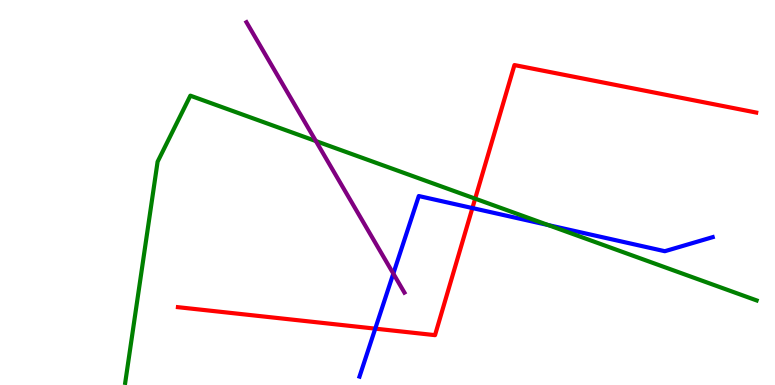[{'lines': ['blue', 'red'], 'intersections': [{'x': 4.84, 'y': 1.46}, {'x': 6.1, 'y': 4.6}]}, {'lines': ['green', 'red'], 'intersections': [{'x': 6.13, 'y': 4.84}]}, {'lines': ['purple', 'red'], 'intersections': []}, {'lines': ['blue', 'green'], 'intersections': [{'x': 7.07, 'y': 4.15}]}, {'lines': ['blue', 'purple'], 'intersections': [{'x': 5.08, 'y': 2.89}]}, {'lines': ['green', 'purple'], 'intersections': [{'x': 4.08, 'y': 6.34}]}]